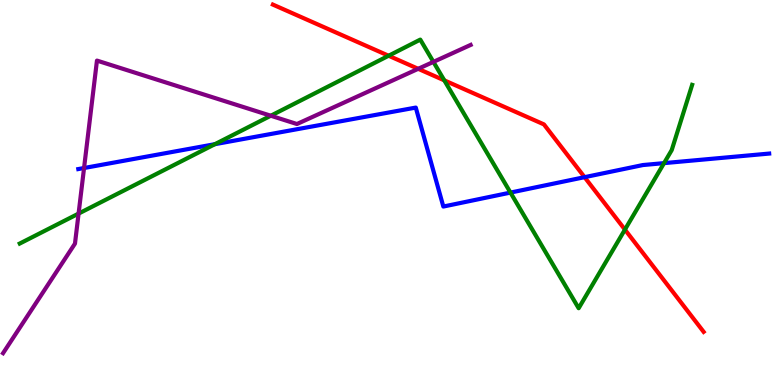[{'lines': ['blue', 'red'], 'intersections': [{'x': 7.54, 'y': 5.4}]}, {'lines': ['green', 'red'], 'intersections': [{'x': 5.01, 'y': 8.55}, {'x': 5.73, 'y': 7.91}, {'x': 8.06, 'y': 4.04}]}, {'lines': ['purple', 'red'], 'intersections': [{'x': 5.4, 'y': 8.21}]}, {'lines': ['blue', 'green'], 'intersections': [{'x': 2.77, 'y': 6.26}, {'x': 6.59, 'y': 5.0}, {'x': 8.57, 'y': 5.76}]}, {'lines': ['blue', 'purple'], 'intersections': [{'x': 1.08, 'y': 5.64}]}, {'lines': ['green', 'purple'], 'intersections': [{'x': 1.01, 'y': 4.45}, {'x': 3.49, 'y': 6.99}, {'x': 5.59, 'y': 8.39}]}]